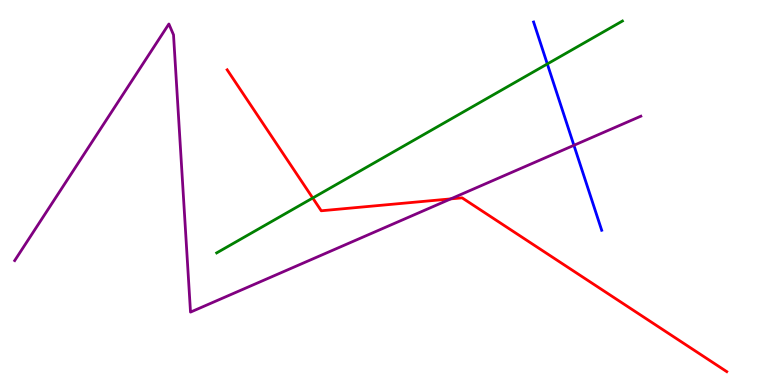[{'lines': ['blue', 'red'], 'intersections': []}, {'lines': ['green', 'red'], 'intersections': [{'x': 4.04, 'y': 4.86}]}, {'lines': ['purple', 'red'], 'intersections': [{'x': 5.82, 'y': 4.83}]}, {'lines': ['blue', 'green'], 'intersections': [{'x': 7.06, 'y': 8.34}]}, {'lines': ['blue', 'purple'], 'intersections': [{'x': 7.41, 'y': 6.23}]}, {'lines': ['green', 'purple'], 'intersections': []}]